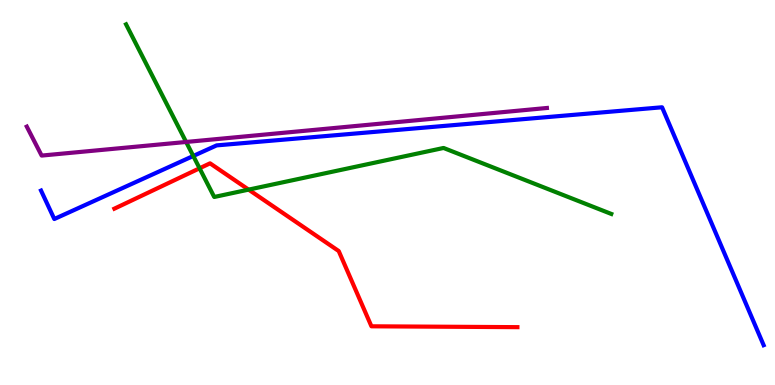[{'lines': ['blue', 'red'], 'intersections': []}, {'lines': ['green', 'red'], 'intersections': [{'x': 2.58, 'y': 5.63}, {'x': 3.21, 'y': 5.07}]}, {'lines': ['purple', 'red'], 'intersections': []}, {'lines': ['blue', 'green'], 'intersections': [{'x': 2.49, 'y': 5.95}]}, {'lines': ['blue', 'purple'], 'intersections': []}, {'lines': ['green', 'purple'], 'intersections': [{'x': 2.4, 'y': 6.31}]}]